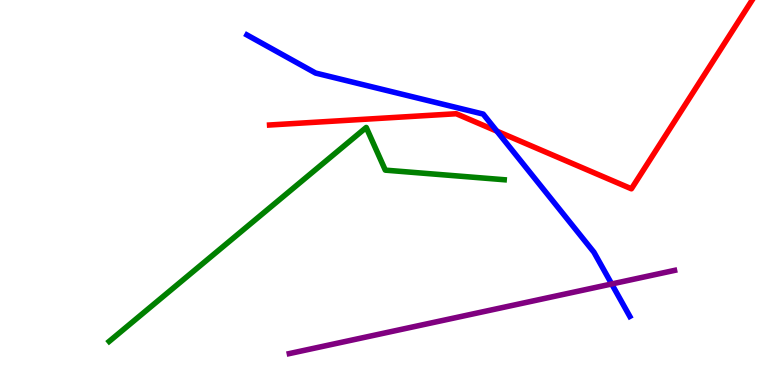[{'lines': ['blue', 'red'], 'intersections': [{'x': 6.41, 'y': 6.59}]}, {'lines': ['green', 'red'], 'intersections': []}, {'lines': ['purple', 'red'], 'intersections': []}, {'lines': ['blue', 'green'], 'intersections': []}, {'lines': ['blue', 'purple'], 'intersections': [{'x': 7.89, 'y': 2.62}]}, {'lines': ['green', 'purple'], 'intersections': []}]